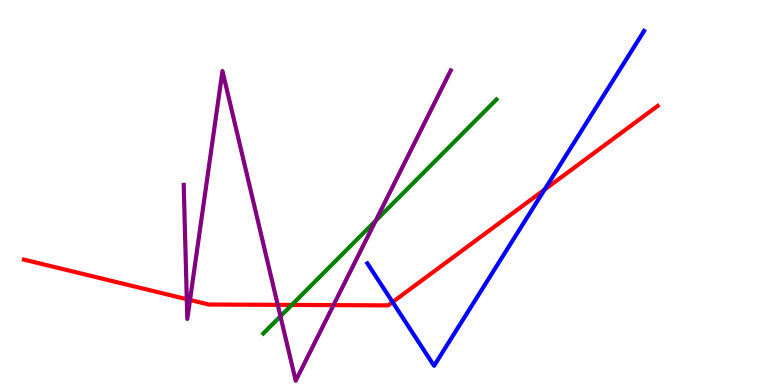[{'lines': ['blue', 'red'], 'intersections': [{'x': 5.07, 'y': 2.15}, {'x': 7.03, 'y': 5.07}]}, {'lines': ['green', 'red'], 'intersections': [{'x': 3.76, 'y': 2.08}]}, {'lines': ['purple', 'red'], 'intersections': [{'x': 2.41, 'y': 2.23}, {'x': 2.45, 'y': 2.21}, {'x': 3.58, 'y': 2.08}, {'x': 4.3, 'y': 2.07}]}, {'lines': ['blue', 'green'], 'intersections': []}, {'lines': ['blue', 'purple'], 'intersections': []}, {'lines': ['green', 'purple'], 'intersections': [{'x': 3.62, 'y': 1.78}, {'x': 4.85, 'y': 4.27}]}]